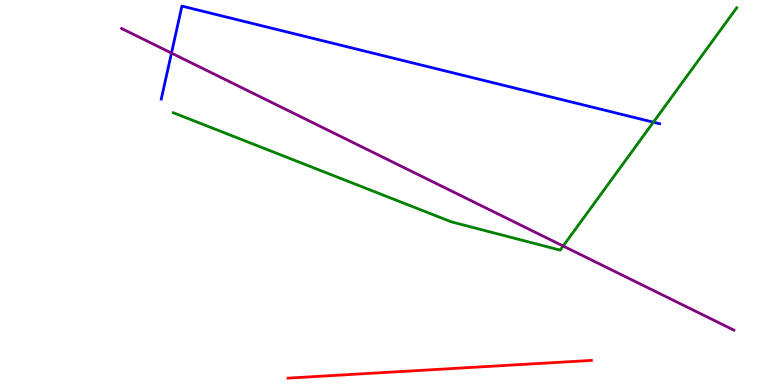[{'lines': ['blue', 'red'], 'intersections': []}, {'lines': ['green', 'red'], 'intersections': []}, {'lines': ['purple', 'red'], 'intersections': []}, {'lines': ['blue', 'green'], 'intersections': [{'x': 8.43, 'y': 6.83}]}, {'lines': ['blue', 'purple'], 'intersections': [{'x': 2.21, 'y': 8.62}]}, {'lines': ['green', 'purple'], 'intersections': [{'x': 7.27, 'y': 3.61}]}]